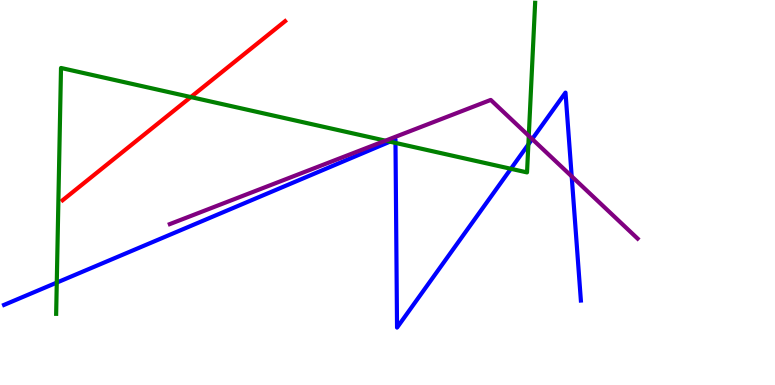[{'lines': ['blue', 'red'], 'intersections': []}, {'lines': ['green', 'red'], 'intersections': [{'x': 2.46, 'y': 7.48}]}, {'lines': ['purple', 'red'], 'intersections': []}, {'lines': ['blue', 'green'], 'intersections': [{'x': 0.733, 'y': 2.66}, {'x': 5.03, 'y': 6.32}, {'x': 5.1, 'y': 6.29}, {'x': 6.59, 'y': 5.62}, {'x': 6.82, 'y': 6.25}]}, {'lines': ['blue', 'purple'], 'intersections': [{'x': 6.87, 'y': 6.39}, {'x': 7.38, 'y': 5.42}]}, {'lines': ['green', 'purple'], 'intersections': [{'x': 4.97, 'y': 6.35}, {'x': 6.82, 'y': 6.47}]}]